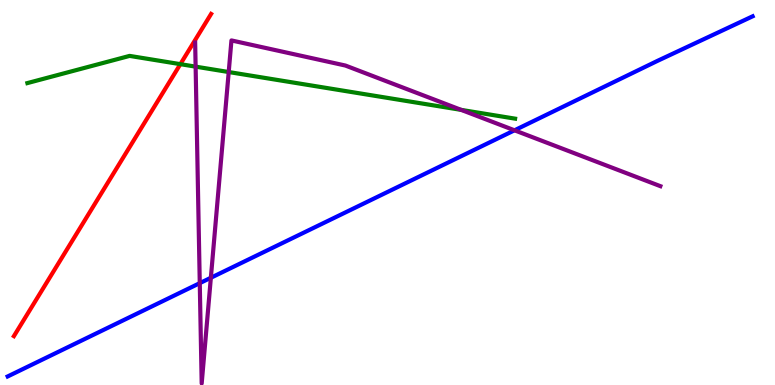[{'lines': ['blue', 'red'], 'intersections': []}, {'lines': ['green', 'red'], 'intersections': [{'x': 2.33, 'y': 8.33}]}, {'lines': ['purple', 'red'], 'intersections': []}, {'lines': ['blue', 'green'], 'intersections': []}, {'lines': ['blue', 'purple'], 'intersections': [{'x': 2.58, 'y': 2.65}, {'x': 2.72, 'y': 2.79}, {'x': 6.64, 'y': 6.62}]}, {'lines': ['green', 'purple'], 'intersections': [{'x': 2.52, 'y': 8.27}, {'x': 2.95, 'y': 8.13}, {'x': 5.95, 'y': 7.15}]}]